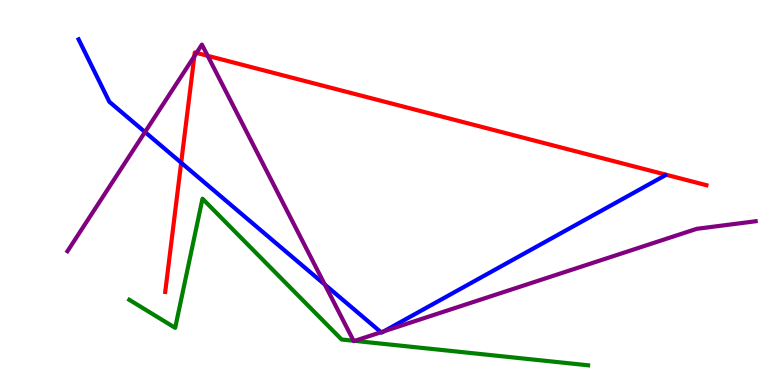[{'lines': ['blue', 'red'], 'intersections': [{'x': 2.34, 'y': 5.77}]}, {'lines': ['green', 'red'], 'intersections': []}, {'lines': ['purple', 'red'], 'intersections': [{'x': 2.51, 'y': 8.54}, {'x': 2.54, 'y': 8.63}, {'x': 2.68, 'y': 8.55}]}, {'lines': ['blue', 'green'], 'intersections': []}, {'lines': ['blue', 'purple'], 'intersections': [{'x': 1.87, 'y': 6.57}, {'x': 4.19, 'y': 2.61}, {'x': 4.92, 'y': 1.37}, {'x': 4.96, 'y': 1.4}]}, {'lines': ['green', 'purple'], 'intersections': [{'x': 4.56, 'y': 1.15}, {'x': 4.58, 'y': 1.15}]}]